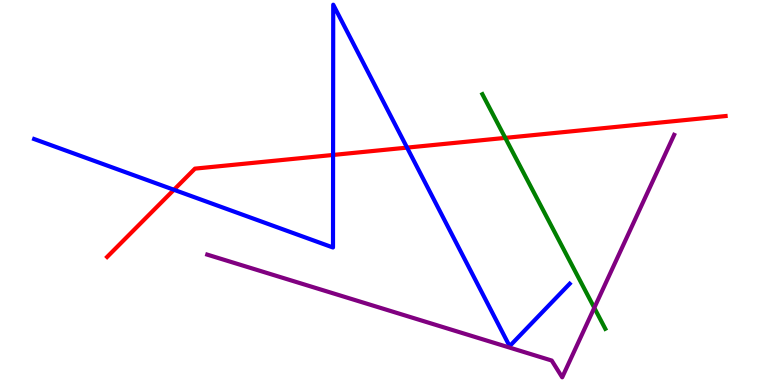[{'lines': ['blue', 'red'], 'intersections': [{'x': 2.24, 'y': 5.07}, {'x': 4.3, 'y': 5.98}, {'x': 5.25, 'y': 6.17}]}, {'lines': ['green', 'red'], 'intersections': [{'x': 6.52, 'y': 6.42}]}, {'lines': ['purple', 'red'], 'intersections': []}, {'lines': ['blue', 'green'], 'intersections': []}, {'lines': ['blue', 'purple'], 'intersections': []}, {'lines': ['green', 'purple'], 'intersections': [{'x': 7.67, 'y': 2.01}]}]